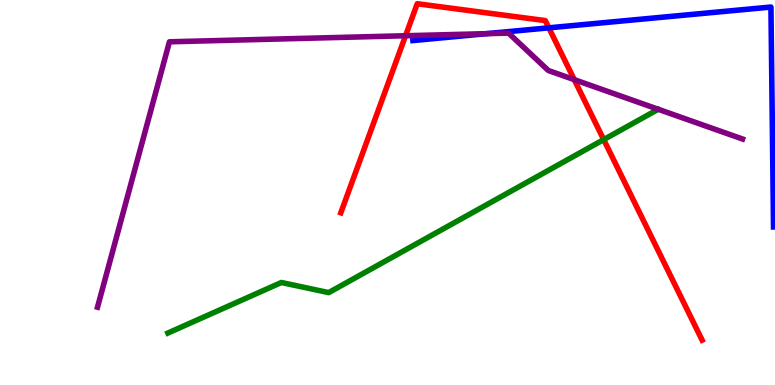[{'lines': ['blue', 'red'], 'intersections': [{'x': 7.08, 'y': 9.28}]}, {'lines': ['green', 'red'], 'intersections': [{'x': 7.79, 'y': 6.37}]}, {'lines': ['purple', 'red'], 'intersections': [{'x': 5.23, 'y': 9.07}, {'x': 7.41, 'y': 7.93}]}, {'lines': ['blue', 'green'], 'intersections': []}, {'lines': ['blue', 'purple'], 'intersections': [{'x': 6.28, 'y': 9.13}]}, {'lines': ['green', 'purple'], 'intersections': []}]